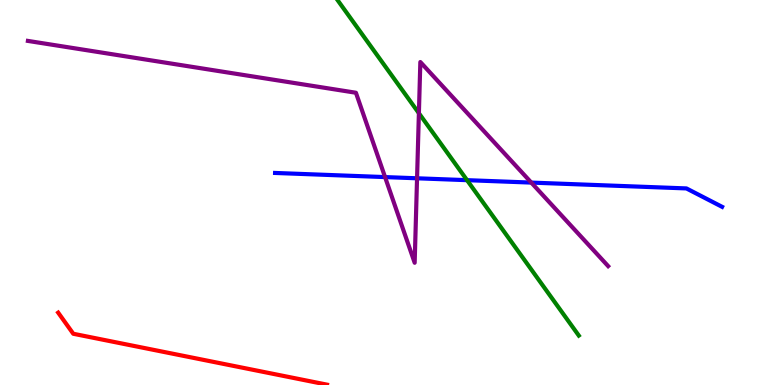[{'lines': ['blue', 'red'], 'intersections': []}, {'lines': ['green', 'red'], 'intersections': []}, {'lines': ['purple', 'red'], 'intersections': []}, {'lines': ['blue', 'green'], 'intersections': [{'x': 6.03, 'y': 5.32}]}, {'lines': ['blue', 'purple'], 'intersections': [{'x': 4.97, 'y': 5.4}, {'x': 5.38, 'y': 5.37}, {'x': 6.86, 'y': 5.26}]}, {'lines': ['green', 'purple'], 'intersections': [{'x': 5.41, 'y': 7.06}]}]